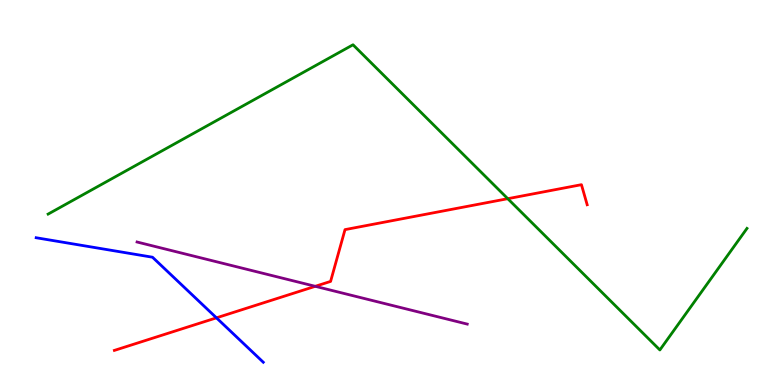[{'lines': ['blue', 'red'], 'intersections': [{'x': 2.79, 'y': 1.74}]}, {'lines': ['green', 'red'], 'intersections': [{'x': 6.55, 'y': 4.84}]}, {'lines': ['purple', 'red'], 'intersections': [{'x': 4.07, 'y': 2.56}]}, {'lines': ['blue', 'green'], 'intersections': []}, {'lines': ['blue', 'purple'], 'intersections': []}, {'lines': ['green', 'purple'], 'intersections': []}]